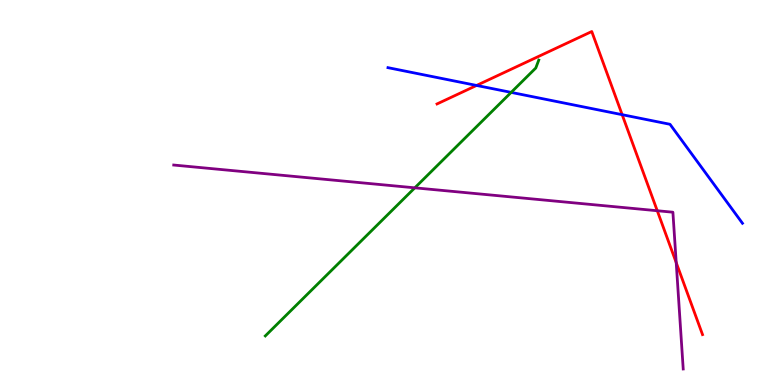[{'lines': ['blue', 'red'], 'intersections': [{'x': 6.15, 'y': 7.78}, {'x': 8.03, 'y': 7.02}]}, {'lines': ['green', 'red'], 'intersections': []}, {'lines': ['purple', 'red'], 'intersections': [{'x': 8.48, 'y': 4.53}, {'x': 8.73, 'y': 3.18}]}, {'lines': ['blue', 'green'], 'intersections': [{'x': 6.6, 'y': 7.6}]}, {'lines': ['blue', 'purple'], 'intersections': []}, {'lines': ['green', 'purple'], 'intersections': [{'x': 5.35, 'y': 5.12}]}]